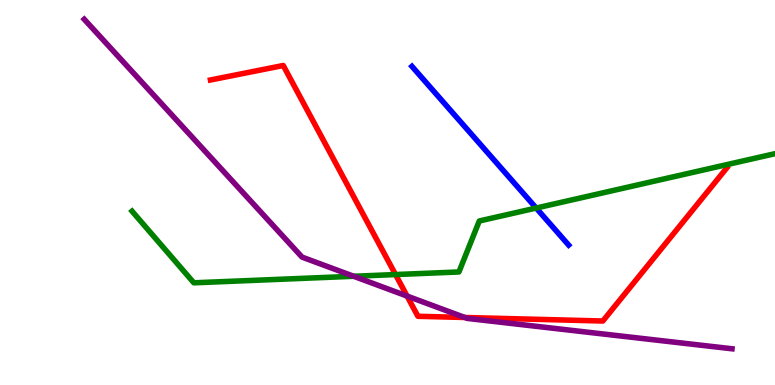[{'lines': ['blue', 'red'], 'intersections': []}, {'lines': ['green', 'red'], 'intersections': [{'x': 5.1, 'y': 2.87}]}, {'lines': ['purple', 'red'], 'intersections': [{'x': 5.25, 'y': 2.31}, {'x': 6.0, 'y': 1.75}]}, {'lines': ['blue', 'green'], 'intersections': [{'x': 6.92, 'y': 4.6}]}, {'lines': ['blue', 'purple'], 'intersections': []}, {'lines': ['green', 'purple'], 'intersections': [{'x': 4.56, 'y': 2.82}]}]